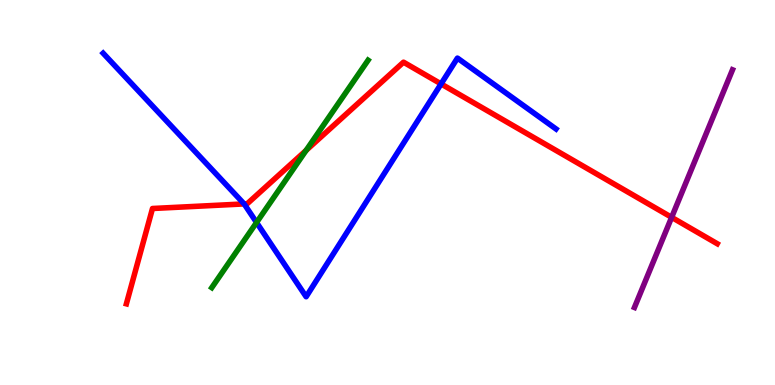[{'lines': ['blue', 'red'], 'intersections': [{'x': 3.15, 'y': 4.7}, {'x': 5.69, 'y': 7.82}]}, {'lines': ['green', 'red'], 'intersections': [{'x': 3.95, 'y': 6.09}]}, {'lines': ['purple', 'red'], 'intersections': [{'x': 8.67, 'y': 4.36}]}, {'lines': ['blue', 'green'], 'intersections': [{'x': 3.31, 'y': 4.22}]}, {'lines': ['blue', 'purple'], 'intersections': []}, {'lines': ['green', 'purple'], 'intersections': []}]